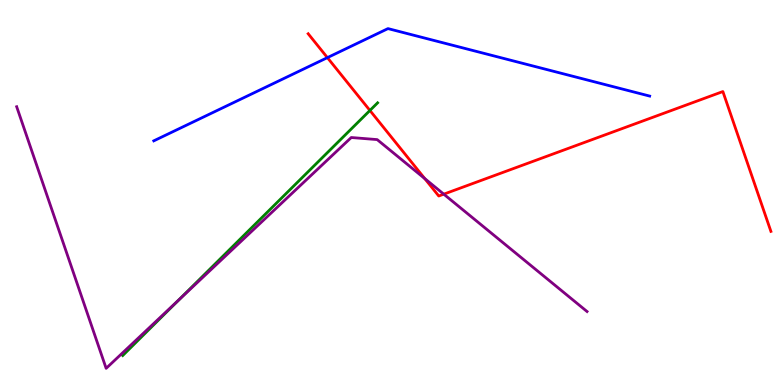[{'lines': ['blue', 'red'], 'intersections': [{'x': 4.22, 'y': 8.5}]}, {'lines': ['green', 'red'], 'intersections': [{'x': 4.77, 'y': 7.13}]}, {'lines': ['purple', 'red'], 'intersections': [{'x': 5.48, 'y': 5.36}, {'x': 5.73, 'y': 4.96}]}, {'lines': ['blue', 'green'], 'intersections': []}, {'lines': ['blue', 'purple'], 'intersections': []}, {'lines': ['green', 'purple'], 'intersections': [{'x': 2.31, 'y': 2.21}]}]